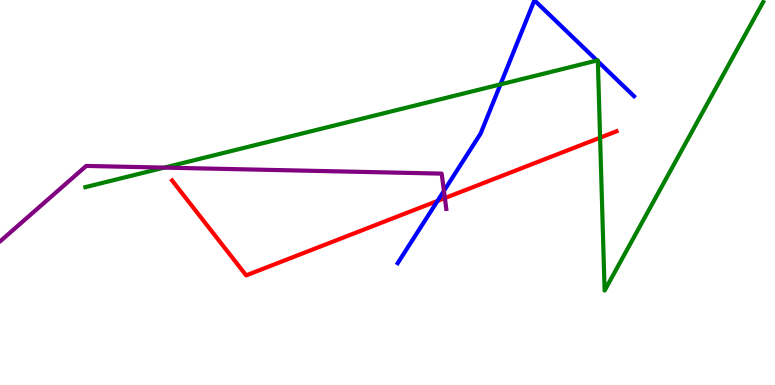[{'lines': ['blue', 'red'], 'intersections': [{'x': 5.65, 'y': 4.78}]}, {'lines': ['green', 'red'], 'intersections': [{'x': 7.74, 'y': 6.42}]}, {'lines': ['purple', 'red'], 'intersections': [{'x': 5.74, 'y': 4.86}]}, {'lines': ['blue', 'green'], 'intersections': [{'x': 6.46, 'y': 7.81}, {'x': 7.7, 'y': 8.43}, {'x': 7.71, 'y': 8.41}]}, {'lines': ['blue', 'purple'], 'intersections': [{'x': 5.73, 'y': 5.04}]}, {'lines': ['green', 'purple'], 'intersections': [{'x': 2.12, 'y': 5.65}]}]